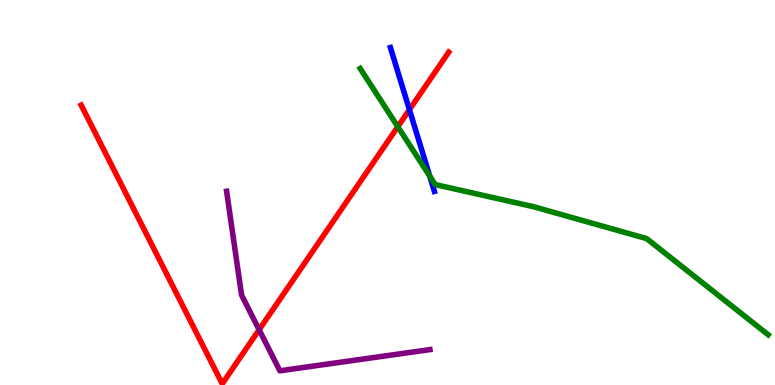[{'lines': ['blue', 'red'], 'intersections': [{'x': 5.28, 'y': 7.15}]}, {'lines': ['green', 'red'], 'intersections': [{'x': 5.13, 'y': 6.71}]}, {'lines': ['purple', 'red'], 'intersections': [{'x': 3.34, 'y': 1.44}]}, {'lines': ['blue', 'green'], 'intersections': [{'x': 5.54, 'y': 5.43}]}, {'lines': ['blue', 'purple'], 'intersections': []}, {'lines': ['green', 'purple'], 'intersections': []}]